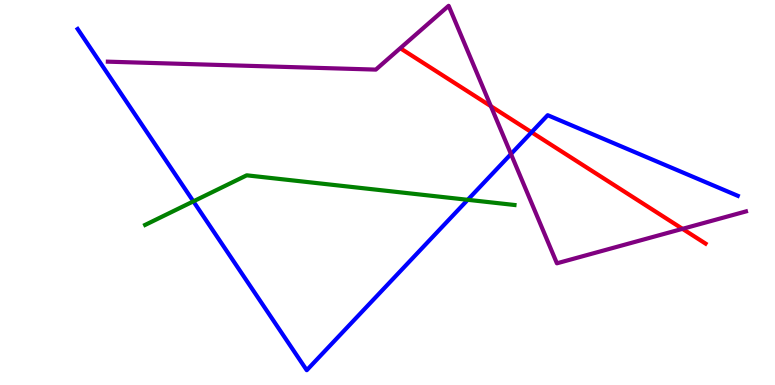[{'lines': ['blue', 'red'], 'intersections': [{'x': 6.86, 'y': 6.57}]}, {'lines': ['green', 'red'], 'intersections': []}, {'lines': ['purple', 'red'], 'intersections': [{'x': 6.33, 'y': 7.24}, {'x': 8.81, 'y': 4.06}]}, {'lines': ['blue', 'green'], 'intersections': [{'x': 2.5, 'y': 4.77}, {'x': 6.04, 'y': 4.81}]}, {'lines': ['blue', 'purple'], 'intersections': [{'x': 6.59, 'y': 6.0}]}, {'lines': ['green', 'purple'], 'intersections': []}]